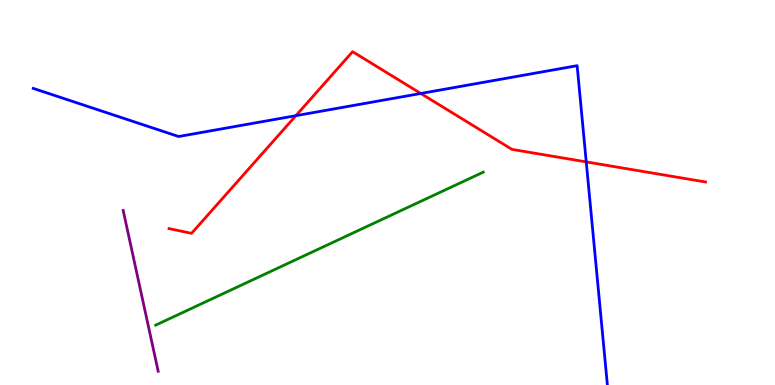[{'lines': ['blue', 'red'], 'intersections': [{'x': 3.82, 'y': 7.0}, {'x': 5.43, 'y': 7.57}, {'x': 7.56, 'y': 5.79}]}, {'lines': ['green', 'red'], 'intersections': []}, {'lines': ['purple', 'red'], 'intersections': []}, {'lines': ['blue', 'green'], 'intersections': []}, {'lines': ['blue', 'purple'], 'intersections': []}, {'lines': ['green', 'purple'], 'intersections': []}]